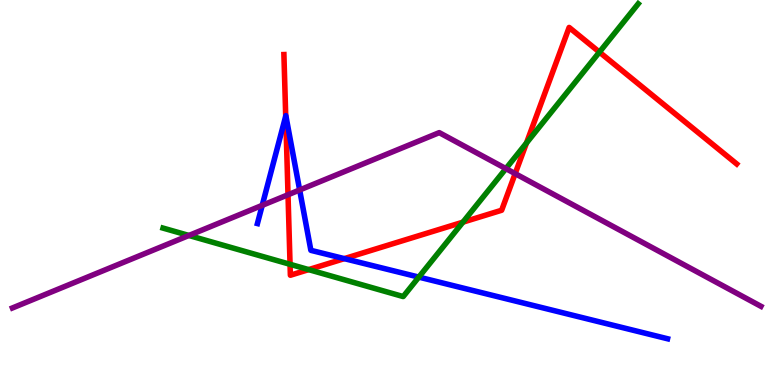[{'lines': ['blue', 'red'], 'intersections': [{'x': 3.69, 'y': 6.98}, {'x': 4.44, 'y': 3.28}]}, {'lines': ['green', 'red'], 'intersections': [{'x': 3.74, 'y': 3.13}, {'x': 3.98, 'y': 3.0}, {'x': 5.97, 'y': 4.23}, {'x': 6.79, 'y': 6.29}, {'x': 7.73, 'y': 8.65}]}, {'lines': ['purple', 'red'], 'intersections': [{'x': 3.72, 'y': 4.94}, {'x': 6.65, 'y': 5.49}]}, {'lines': ['blue', 'green'], 'intersections': [{'x': 5.4, 'y': 2.8}]}, {'lines': ['blue', 'purple'], 'intersections': [{'x': 3.38, 'y': 4.67}, {'x': 3.87, 'y': 5.07}]}, {'lines': ['green', 'purple'], 'intersections': [{'x': 2.44, 'y': 3.88}, {'x': 6.53, 'y': 5.62}]}]